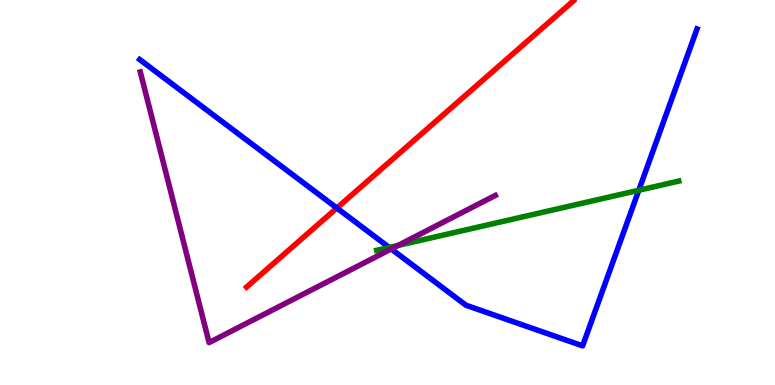[{'lines': ['blue', 'red'], 'intersections': [{'x': 4.35, 'y': 4.6}]}, {'lines': ['green', 'red'], 'intersections': []}, {'lines': ['purple', 'red'], 'intersections': []}, {'lines': ['blue', 'green'], 'intersections': [{'x': 5.02, 'y': 3.57}, {'x': 8.24, 'y': 5.06}]}, {'lines': ['blue', 'purple'], 'intersections': [{'x': 5.05, 'y': 3.53}]}, {'lines': ['green', 'purple'], 'intersections': [{'x': 5.14, 'y': 3.62}]}]